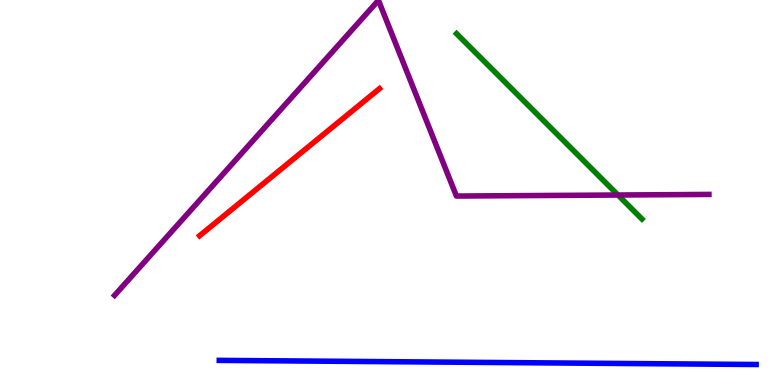[{'lines': ['blue', 'red'], 'intersections': []}, {'lines': ['green', 'red'], 'intersections': []}, {'lines': ['purple', 'red'], 'intersections': []}, {'lines': ['blue', 'green'], 'intersections': []}, {'lines': ['blue', 'purple'], 'intersections': []}, {'lines': ['green', 'purple'], 'intersections': [{'x': 7.97, 'y': 4.93}]}]